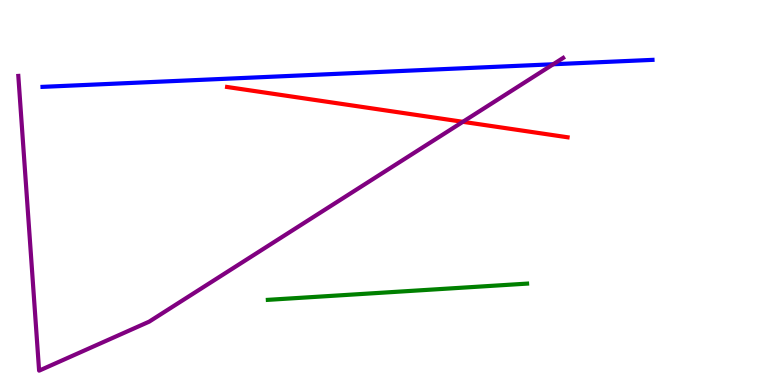[{'lines': ['blue', 'red'], 'intersections': []}, {'lines': ['green', 'red'], 'intersections': []}, {'lines': ['purple', 'red'], 'intersections': [{'x': 5.97, 'y': 6.84}]}, {'lines': ['blue', 'green'], 'intersections': []}, {'lines': ['blue', 'purple'], 'intersections': [{'x': 7.14, 'y': 8.33}]}, {'lines': ['green', 'purple'], 'intersections': []}]